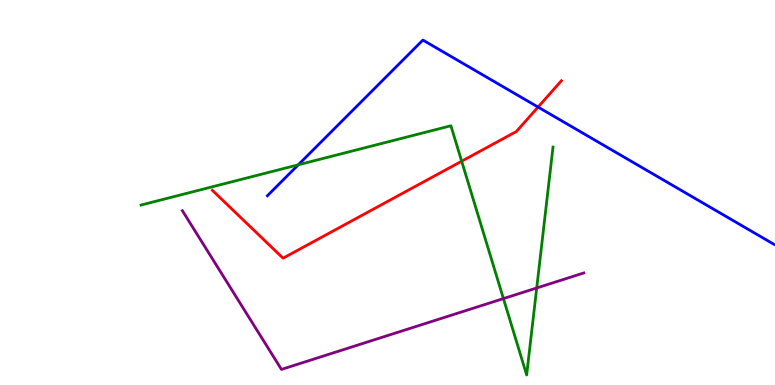[{'lines': ['blue', 'red'], 'intersections': [{'x': 6.94, 'y': 7.22}]}, {'lines': ['green', 'red'], 'intersections': [{'x': 5.96, 'y': 5.81}]}, {'lines': ['purple', 'red'], 'intersections': []}, {'lines': ['blue', 'green'], 'intersections': [{'x': 3.85, 'y': 5.72}]}, {'lines': ['blue', 'purple'], 'intersections': []}, {'lines': ['green', 'purple'], 'intersections': [{'x': 6.5, 'y': 2.24}, {'x': 6.93, 'y': 2.52}]}]